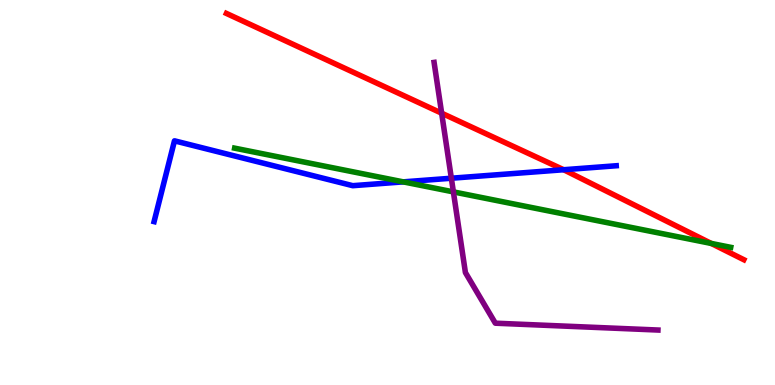[{'lines': ['blue', 'red'], 'intersections': [{'x': 7.27, 'y': 5.59}]}, {'lines': ['green', 'red'], 'intersections': [{'x': 9.18, 'y': 3.68}]}, {'lines': ['purple', 'red'], 'intersections': [{'x': 5.7, 'y': 7.06}]}, {'lines': ['blue', 'green'], 'intersections': [{'x': 5.2, 'y': 5.28}]}, {'lines': ['blue', 'purple'], 'intersections': [{'x': 5.82, 'y': 5.37}]}, {'lines': ['green', 'purple'], 'intersections': [{'x': 5.85, 'y': 5.02}]}]